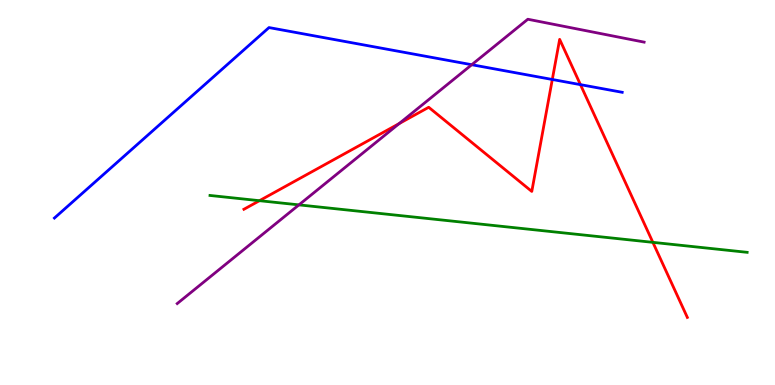[{'lines': ['blue', 'red'], 'intersections': [{'x': 7.13, 'y': 7.94}, {'x': 7.49, 'y': 7.8}]}, {'lines': ['green', 'red'], 'intersections': [{'x': 3.35, 'y': 4.79}, {'x': 8.42, 'y': 3.71}]}, {'lines': ['purple', 'red'], 'intersections': [{'x': 5.15, 'y': 6.79}]}, {'lines': ['blue', 'green'], 'intersections': []}, {'lines': ['blue', 'purple'], 'intersections': [{'x': 6.09, 'y': 8.32}]}, {'lines': ['green', 'purple'], 'intersections': [{'x': 3.86, 'y': 4.68}]}]